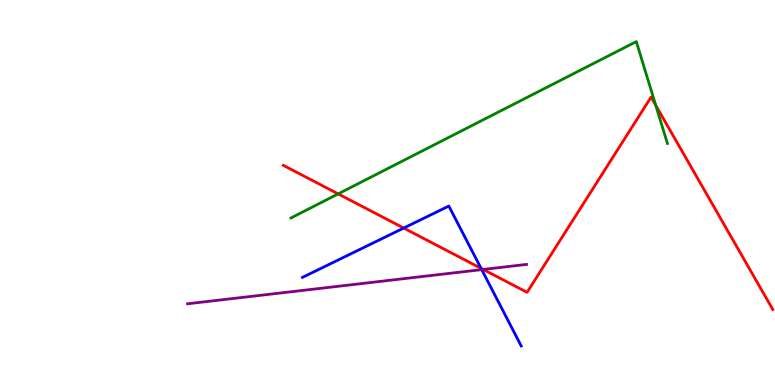[{'lines': ['blue', 'red'], 'intersections': [{'x': 5.21, 'y': 4.08}, {'x': 6.21, 'y': 3.03}]}, {'lines': ['green', 'red'], 'intersections': [{'x': 4.36, 'y': 4.96}, {'x': 8.46, 'y': 7.26}]}, {'lines': ['purple', 'red'], 'intersections': [{'x': 6.23, 'y': 3.0}]}, {'lines': ['blue', 'green'], 'intersections': []}, {'lines': ['blue', 'purple'], 'intersections': [{'x': 6.22, 'y': 3.0}]}, {'lines': ['green', 'purple'], 'intersections': []}]